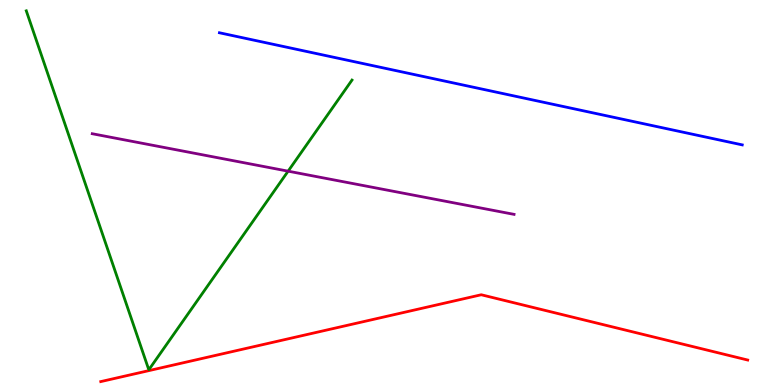[{'lines': ['blue', 'red'], 'intersections': []}, {'lines': ['green', 'red'], 'intersections': []}, {'lines': ['purple', 'red'], 'intersections': []}, {'lines': ['blue', 'green'], 'intersections': []}, {'lines': ['blue', 'purple'], 'intersections': []}, {'lines': ['green', 'purple'], 'intersections': [{'x': 3.72, 'y': 5.55}]}]